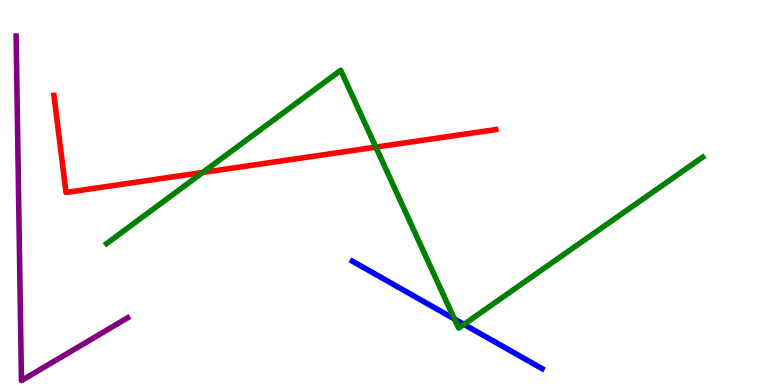[{'lines': ['blue', 'red'], 'intersections': []}, {'lines': ['green', 'red'], 'intersections': [{'x': 2.62, 'y': 5.52}, {'x': 4.85, 'y': 6.18}]}, {'lines': ['purple', 'red'], 'intersections': []}, {'lines': ['blue', 'green'], 'intersections': [{'x': 5.86, 'y': 1.71}, {'x': 5.99, 'y': 1.57}]}, {'lines': ['blue', 'purple'], 'intersections': []}, {'lines': ['green', 'purple'], 'intersections': []}]